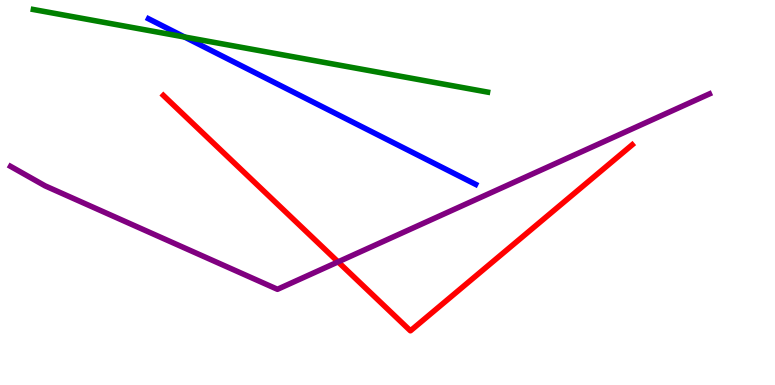[{'lines': ['blue', 'red'], 'intersections': []}, {'lines': ['green', 'red'], 'intersections': []}, {'lines': ['purple', 'red'], 'intersections': [{'x': 4.36, 'y': 3.2}]}, {'lines': ['blue', 'green'], 'intersections': [{'x': 2.38, 'y': 9.04}]}, {'lines': ['blue', 'purple'], 'intersections': []}, {'lines': ['green', 'purple'], 'intersections': []}]